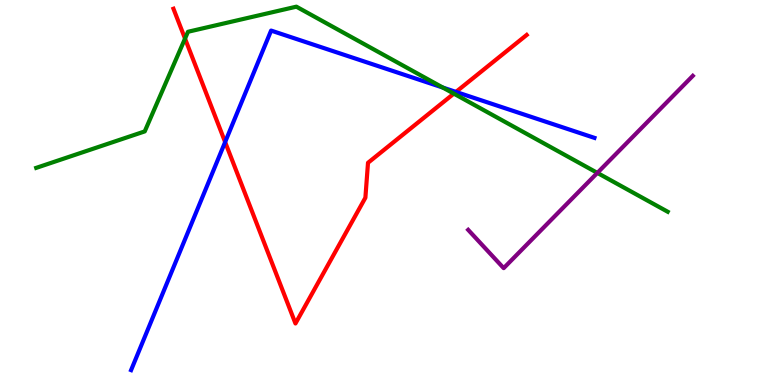[{'lines': ['blue', 'red'], 'intersections': [{'x': 2.9, 'y': 6.31}, {'x': 5.88, 'y': 7.61}]}, {'lines': ['green', 'red'], 'intersections': [{'x': 2.39, 'y': 9.0}, {'x': 5.86, 'y': 7.57}]}, {'lines': ['purple', 'red'], 'intersections': []}, {'lines': ['blue', 'green'], 'intersections': [{'x': 5.71, 'y': 7.73}]}, {'lines': ['blue', 'purple'], 'intersections': []}, {'lines': ['green', 'purple'], 'intersections': [{'x': 7.71, 'y': 5.51}]}]